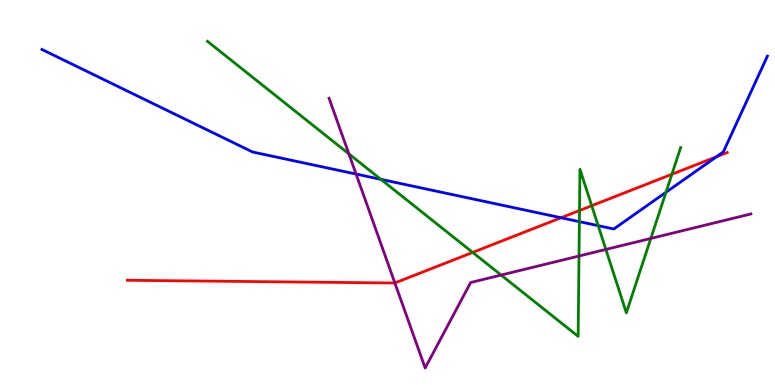[{'lines': ['blue', 'red'], 'intersections': [{'x': 7.24, 'y': 4.34}, {'x': 9.24, 'y': 5.93}]}, {'lines': ['green', 'red'], 'intersections': [{'x': 6.1, 'y': 3.44}, {'x': 7.48, 'y': 4.53}, {'x': 7.64, 'y': 4.66}, {'x': 8.67, 'y': 5.47}]}, {'lines': ['purple', 'red'], 'intersections': [{'x': 5.1, 'y': 2.65}]}, {'lines': ['blue', 'green'], 'intersections': [{'x': 4.91, 'y': 5.34}, {'x': 7.48, 'y': 4.24}, {'x': 7.72, 'y': 4.14}, {'x': 8.59, 'y': 5.01}]}, {'lines': ['blue', 'purple'], 'intersections': [{'x': 4.59, 'y': 5.48}]}, {'lines': ['green', 'purple'], 'intersections': [{'x': 4.5, 'y': 6.0}, {'x': 6.47, 'y': 2.86}, {'x': 7.47, 'y': 3.35}, {'x': 7.82, 'y': 3.52}, {'x': 8.4, 'y': 3.81}]}]